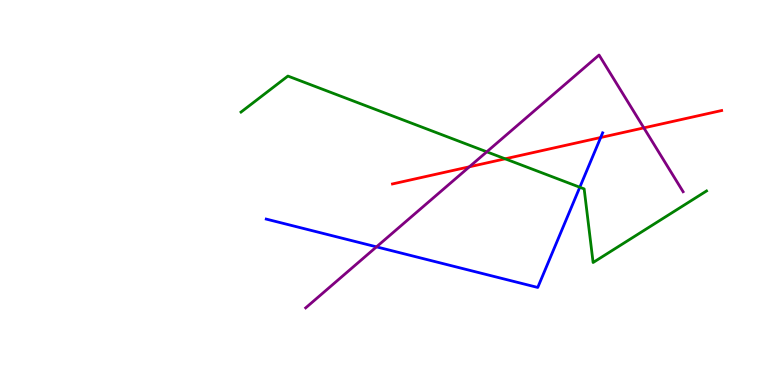[{'lines': ['blue', 'red'], 'intersections': [{'x': 7.75, 'y': 6.43}]}, {'lines': ['green', 'red'], 'intersections': [{'x': 6.52, 'y': 5.87}]}, {'lines': ['purple', 'red'], 'intersections': [{'x': 6.06, 'y': 5.67}, {'x': 8.31, 'y': 6.68}]}, {'lines': ['blue', 'green'], 'intersections': [{'x': 7.48, 'y': 5.14}]}, {'lines': ['blue', 'purple'], 'intersections': [{'x': 4.86, 'y': 3.59}]}, {'lines': ['green', 'purple'], 'intersections': [{'x': 6.28, 'y': 6.06}]}]